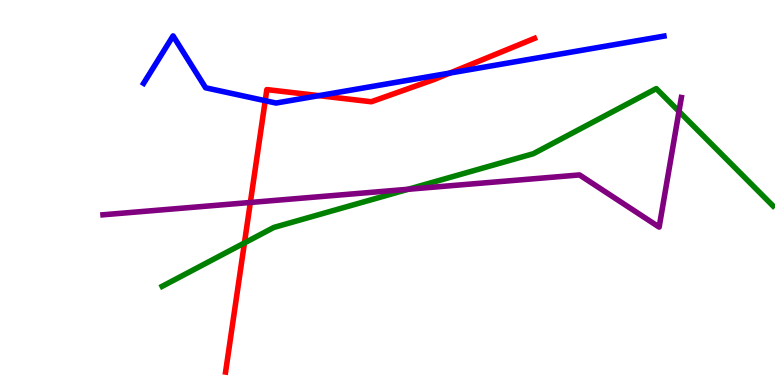[{'lines': ['blue', 'red'], 'intersections': [{'x': 3.42, 'y': 7.38}, {'x': 4.11, 'y': 7.52}, {'x': 5.81, 'y': 8.1}]}, {'lines': ['green', 'red'], 'intersections': [{'x': 3.15, 'y': 3.69}]}, {'lines': ['purple', 'red'], 'intersections': [{'x': 3.23, 'y': 4.74}]}, {'lines': ['blue', 'green'], 'intersections': []}, {'lines': ['blue', 'purple'], 'intersections': []}, {'lines': ['green', 'purple'], 'intersections': [{'x': 5.27, 'y': 5.08}, {'x': 8.76, 'y': 7.11}]}]